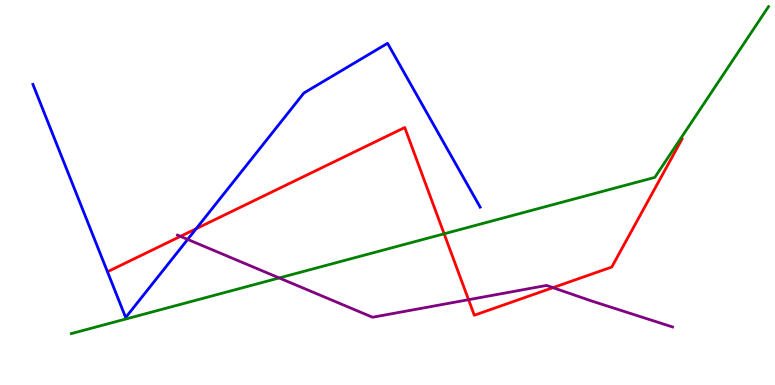[{'lines': ['blue', 'red'], 'intersections': [{'x': 2.53, 'y': 4.06}]}, {'lines': ['green', 'red'], 'intersections': [{'x': 5.73, 'y': 3.93}]}, {'lines': ['purple', 'red'], 'intersections': [{'x': 2.33, 'y': 3.86}, {'x': 6.05, 'y': 2.22}, {'x': 7.14, 'y': 2.53}]}, {'lines': ['blue', 'green'], 'intersections': []}, {'lines': ['blue', 'purple'], 'intersections': [{'x': 2.42, 'y': 3.78}]}, {'lines': ['green', 'purple'], 'intersections': [{'x': 3.6, 'y': 2.78}]}]